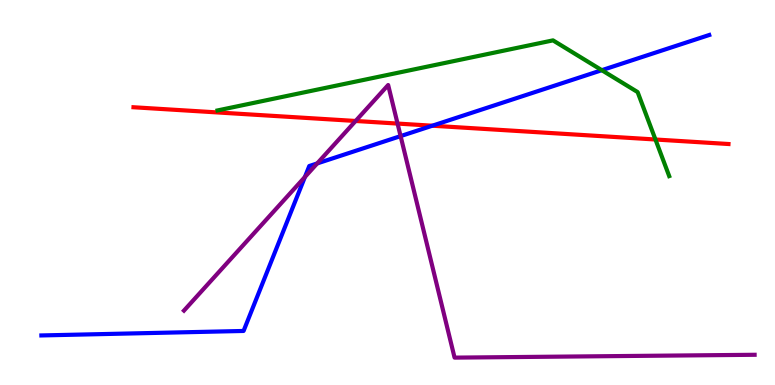[{'lines': ['blue', 'red'], 'intersections': [{'x': 5.58, 'y': 6.73}]}, {'lines': ['green', 'red'], 'intersections': [{'x': 8.46, 'y': 6.38}]}, {'lines': ['purple', 'red'], 'intersections': [{'x': 4.59, 'y': 6.86}, {'x': 5.13, 'y': 6.79}]}, {'lines': ['blue', 'green'], 'intersections': [{'x': 7.77, 'y': 8.18}]}, {'lines': ['blue', 'purple'], 'intersections': [{'x': 3.93, 'y': 5.4}, {'x': 4.09, 'y': 5.76}, {'x': 5.17, 'y': 6.46}]}, {'lines': ['green', 'purple'], 'intersections': []}]